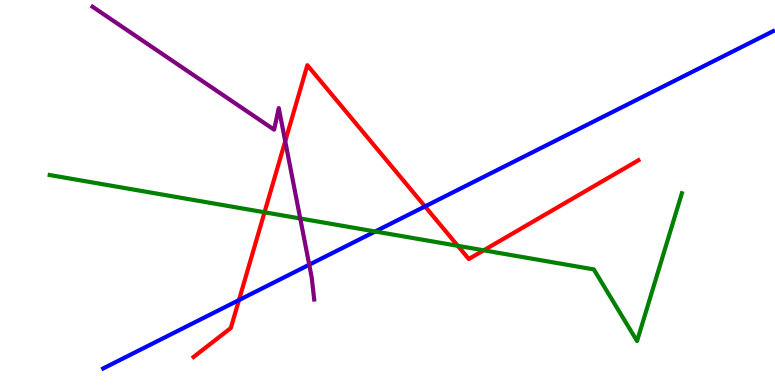[{'lines': ['blue', 'red'], 'intersections': [{'x': 3.08, 'y': 2.21}, {'x': 5.48, 'y': 4.64}]}, {'lines': ['green', 'red'], 'intersections': [{'x': 3.41, 'y': 4.49}, {'x': 5.91, 'y': 3.62}, {'x': 6.24, 'y': 3.5}]}, {'lines': ['purple', 'red'], 'intersections': [{'x': 3.68, 'y': 6.33}]}, {'lines': ['blue', 'green'], 'intersections': [{'x': 4.84, 'y': 3.99}]}, {'lines': ['blue', 'purple'], 'intersections': [{'x': 3.99, 'y': 3.12}]}, {'lines': ['green', 'purple'], 'intersections': [{'x': 3.87, 'y': 4.33}]}]